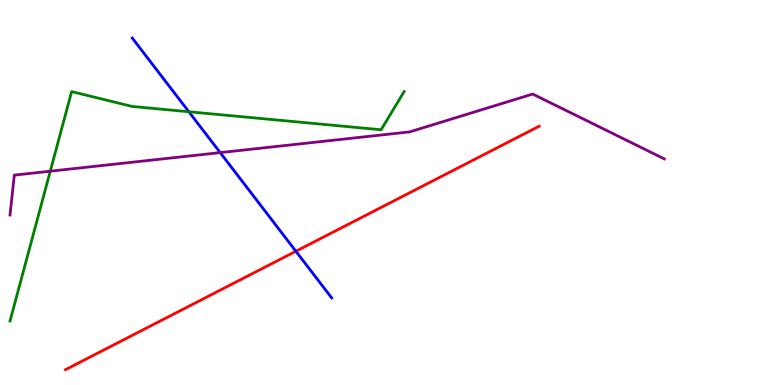[{'lines': ['blue', 'red'], 'intersections': [{'x': 3.82, 'y': 3.47}]}, {'lines': ['green', 'red'], 'intersections': []}, {'lines': ['purple', 'red'], 'intersections': []}, {'lines': ['blue', 'green'], 'intersections': [{'x': 2.44, 'y': 7.1}]}, {'lines': ['blue', 'purple'], 'intersections': [{'x': 2.84, 'y': 6.04}]}, {'lines': ['green', 'purple'], 'intersections': [{'x': 0.649, 'y': 5.55}]}]